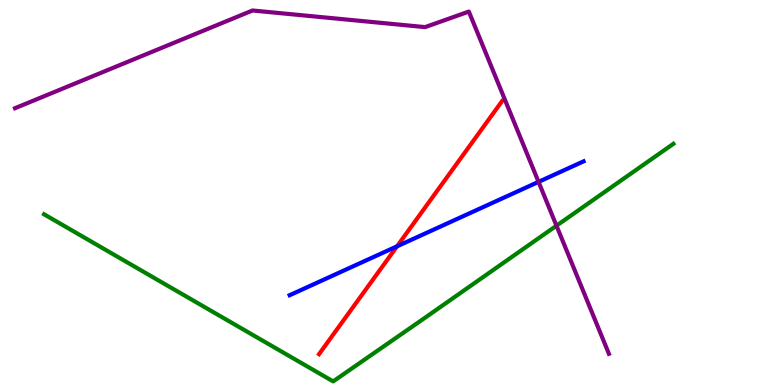[{'lines': ['blue', 'red'], 'intersections': [{'x': 5.12, 'y': 3.6}]}, {'lines': ['green', 'red'], 'intersections': []}, {'lines': ['purple', 'red'], 'intersections': []}, {'lines': ['blue', 'green'], 'intersections': []}, {'lines': ['blue', 'purple'], 'intersections': [{'x': 6.95, 'y': 5.28}]}, {'lines': ['green', 'purple'], 'intersections': [{'x': 7.18, 'y': 4.14}]}]